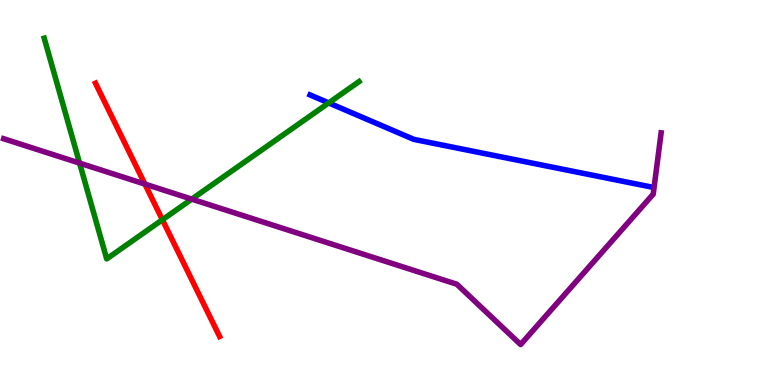[{'lines': ['blue', 'red'], 'intersections': []}, {'lines': ['green', 'red'], 'intersections': [{'x': 2.1, 'y': 4.29}]}, {'lines': ['purple', 'red'], 'intersections': [{'x': 1.87, 'y': 5.22}]}, {'lines': ['blue', 'green'], 'intersections': [{'x': 4.24, 'y': 7.33}]}, {'lines': ['blue', 'purple'], 'intersections': []}, {'lines': ['green', 'purple'], 'intersections': [{'x': 1.03, 'y': 5.76}, {'x': 2.47, 'y': 4.83}]}]